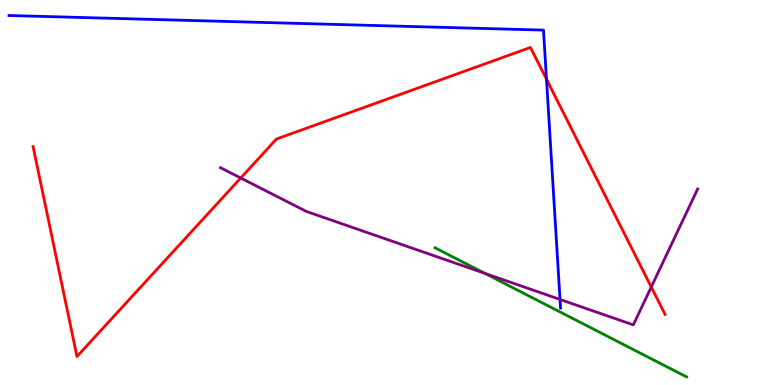[{'lines': ['blue', 'red'], 'intersections': [{'x': 7.05, 'y': 7.94}]}, {'lines': ['green', 'red'], 'intersections': []}, {'lines': ['purple', 'red'], 'intersections': [{'x': 3.11, 'y': 5.38}, {'x': 8.4, 'y': 2.55}]}, {'lines': ['blue', 'green'], 'intersections': []}, {'lines': ['blue', 'purple'], 'intersections': [{'x': 7.23, 'y': 2.22}]}, {'lines': ['green', 'purple'], 'intersections': [{'x': 6.26, 'y': 2.9}]}]